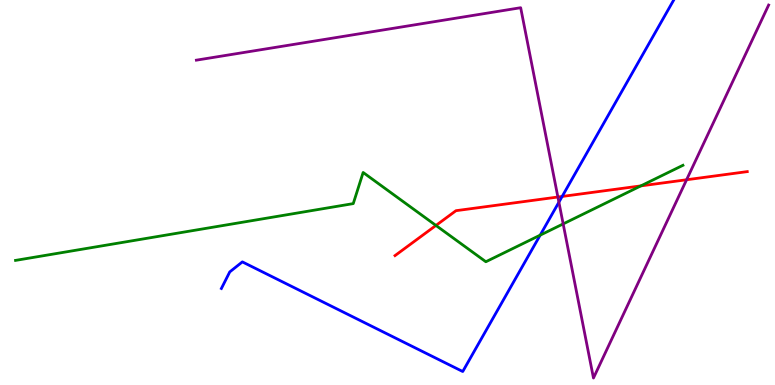[{'lines': ['blue', 'red'], 'intersections': [{'x': 7.25, 'y': 4.9}]}, {'lines': ['green', 'red'], 'intersections': [{'x': 5.63, 'y': 4.14}, {'x': 8.27, 'y': 5.17}]}, {'lines': ['purple', 'red'], 'intersections': [{'x': 7.2, 'y': 4.88}, {'x': 8.86, 'y': 5.33}]}, {'lines': ['blue', 'green'], 'intersections': [{'x': 6.97, 'y': 3.89}]}, {'lines': ['blue', 'purple'], 'intersections': [{'x': 7.21, 'y': 4.75}]}, {'lines': ['green', 'purple'], 'intersections': [{'x': 7.27, 'y': 4.18}]}]